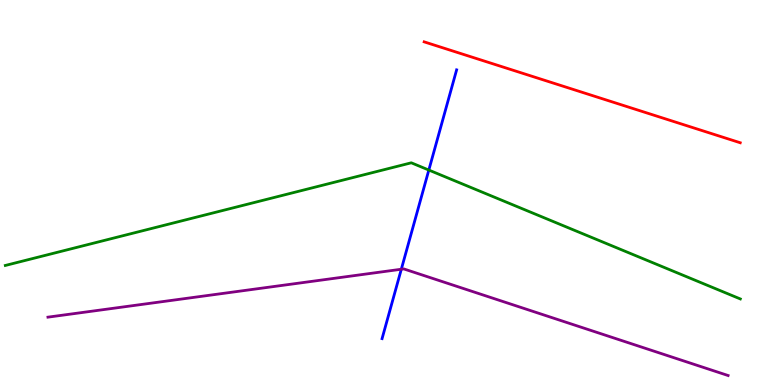[{'lines': ['blue', 'red'], 'intersections': []}, {'lines': ['green', 'red'], 'intersections': []}, {'lines': ['purple', 'red'], 'intersections': []}, {'lines': ['blue', 'green'], 'intersections': [{'x': 5.53, 'y': 5.58}]}, {'lines': ['blue', 'purple'], 'intersections': [{'x': 5.18, 'y': 3.01}]}, {'lines': ['green', 'purple'], 'intersections': []}]